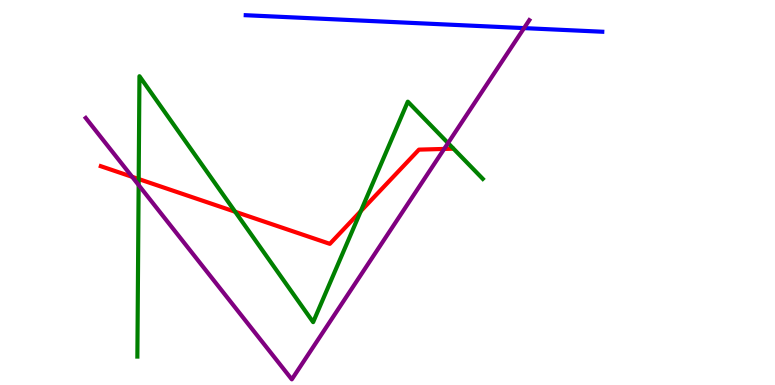[{'lines': ['blue', 'red'], 'intersections': []}, {'lines': ['green', 'red'], 'intersections': [{'x': 1.79, 'y': 5.35}, {'x': 3.03, 'y': 4.5}, {'x': 4.66, 'y': 4.52}]}, {'lines': ['purple', 'red'], 'intersections': [{'x': 1.7, 'y': 5.41}, {'x': 5.73, 'y': 6.13}]}, {'lines': ['blue', 'green'], 'intersections': []}, {'lines': ['blue', 'purple'], 'intersections': [{'x': 6.76, 'y': 9.27}]}, {'lines': ['green', 'purple'], 'intersections': [{'x': 1.79, 'y': 5.19}, {'x': 5.78, 'y': 6.28}]}]